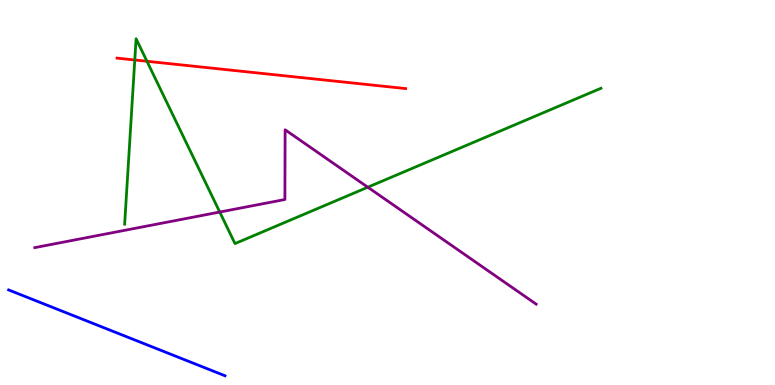[{'lines': ['blue', 'red'], 'intersections': []}, {'lines': ['green', 'red'], 'intersections': [{'x': 1.74, 'y': 8.44}, {'x': 1.9, 'y': 8.41}]}, {'lines': ['purple', 'red'], 'intersections': []}, {'lines': ['blue', 'green'], 'intersections': []}, {'lines': ['blue', 'purple'], 'intersections': []}, {'lines': ['green', 'purple'], 'intersections': [{'x': 2.84, 'y': 4.49}, {'x': 4.75, 'y': 5.14}]}]